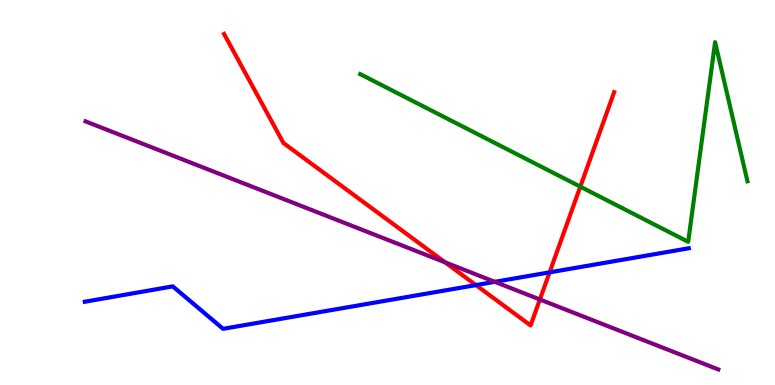[{'lines': ['blue', 'red'], 'intersections': [{'x': 6.14, 'y': 2.6}, {'x': 7.09, 'y': 2.93}]}, {'lines': ['green', 'red'], 'intersections': [{'x': 7.49, 'y': 5.15}]}, {'lines': ['purple', 'red'], 'intersections': [{'x': 5.74, 'y': 3.19}, {'x': 6.97, 'y': 2.22}]}, {'lines': ['blue', 'green'], 'intersections': []}, {'lines': ['blue', 'purple'], 'intersections': [{'x': 6.38, 'y': 2.68}]}, {'lines': ['green', 'purple'], 'intersections': []}]